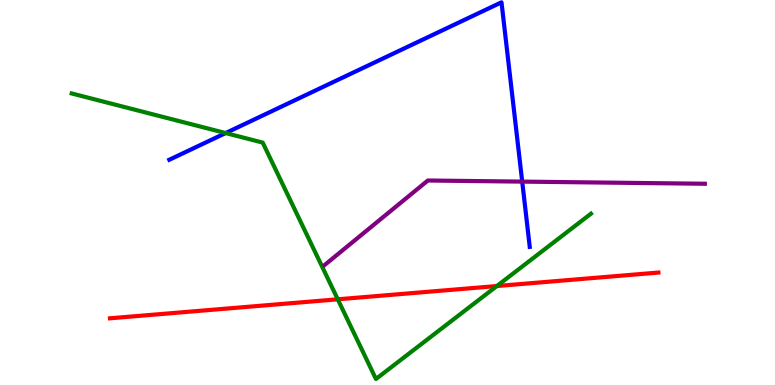[{'lines': ['blue', 'red'], 'intersections': []}, {'lines': ['green', 'red'], 'intersections': [{'x': 4.36, 'y': 2.23}, {'x': 6.41, 'y': 2.57}]}, {'lines': ['purple', 'red'], 'intersections': []}, {'lines': ['blue', 'green'], 'intersections': [{'x': 2.91, 'y': 6.54}]}, {'lines': ['blue', 'purple'], 'intersections': [{'x': 6.74, 'y': 5.28}]}, {'lines': ['green', 'purple'], 'intersections': []}]